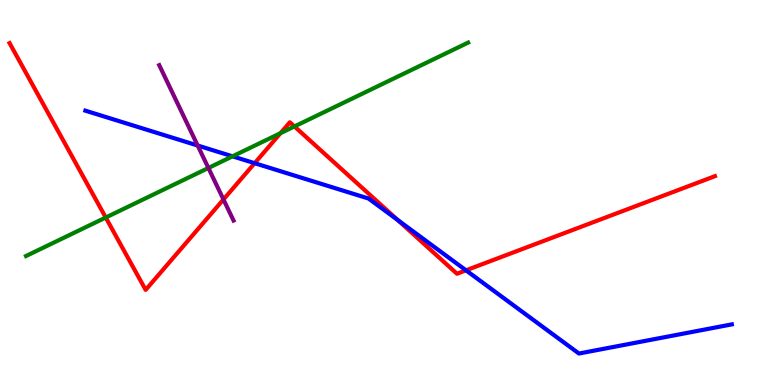[{'lines': ['blue', 'red'], 'intersections': [{'x': 3.29, 'y': 5.76}, {'x': 5.13, 'y': 4.29}, {'x': 6.01, 'y': 2.98}]}, {'lines': ['green', 'red'], 'intersections': [{'x': 1.36, 'y': 4.35}, {'x': 3.62, 'y': 6.54}, {'x': 3.8, 'y': 6.72}]}, {'lines': ['purple', 'red'], 'intersections': [{'x': 2.88, 'y': 4.82}]}, {'lines': ['blue', 'green'], 'intersections': [{'x': 3.0, 'y': 5.94}]}, {'lines': ['blue', 'purple'], 'intersections': [{'x': 2.55, 'y': 6.22}]}, {'lines': ['green', 'purple'], 'intersections': [{'x': 2.69, 'y': 5.64}]}]